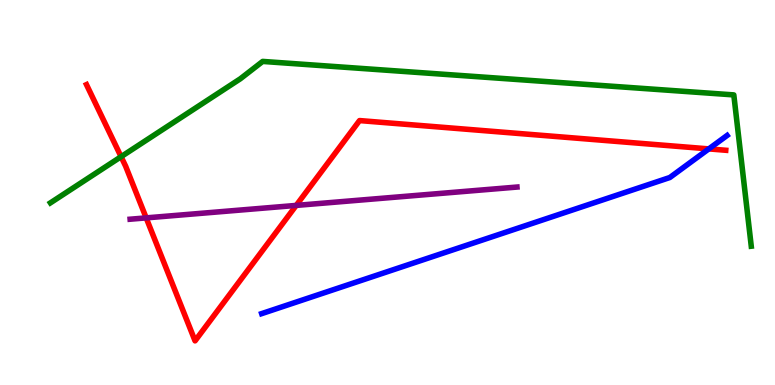[{'lines': ['blue', 'red'], 'intersections': [{'x': 9.15, 'y': 6.13}]}, {'lines': ['green', 'red'], 'intersections': [{'x': 1.56, 'y': 5.93}]}, {'lines': ['purple', 'red'], 'intersections': [{'x': 1.89, 'y': 4.34}, {'x': 3.82, 'y': 4.66}]}, {'lines': ['blue', 'green'], 'intersections': []}, {'lines': ['blue', 'purple'], 'intersections': []}, {'lines': ['green', 'purple'], 'intersections': []}]